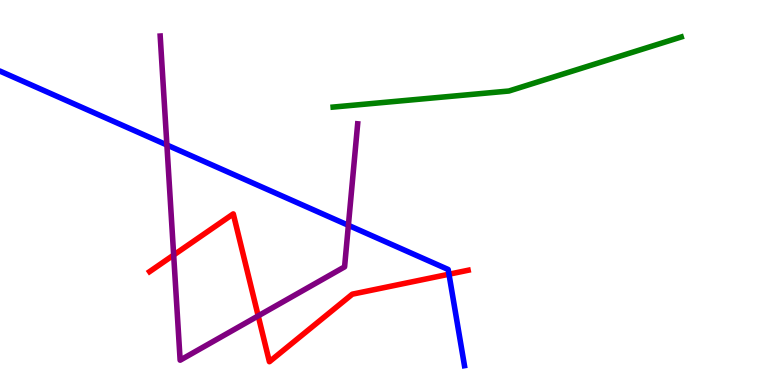[{'lines': ['blue', 'red'], 'intersections': [{'x': 5.79, 'y': 2.88}]}, {'lines': ['green', 'red'], 'intersections': []}, {'lines': ['purple', 'red'], 'intersections': [{'x': 2.24, 'y': 3.38}, {'x': 3.33, 'y': 1.8}]}, {'lines': ['blue', 'green'], 'intersections': []}, {'lines': ['blue', 'purple'], 'intersections': [{'x': 2.15, 'y': 6.23}, {'x': 4.5, 'y': 4.15}]}, {'lines': ['green', 'purple'], 'intersections': []}]